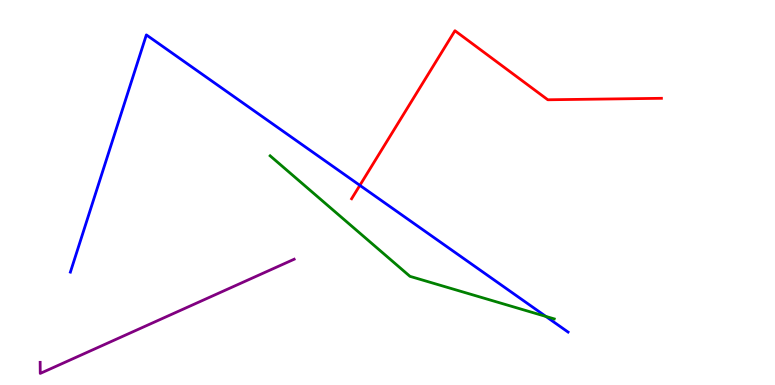[{'lines': ['blue', 'red'], 'intersections': [{'x': 4.64, 'y': 5.19}]}, {'lines': ['green', 'red'], 'intersections': []}, {'lines': ['purple', 'red'], 'intersections': []}, {'lines': ['blue', 'green'], 'intersections': [{'x': 7.04, 'y': 1.78}]}, {'lines': ['blue', 'purple'], 'intersections': []}, {'lines': ['green', 'purple'], 'intersections': []}]